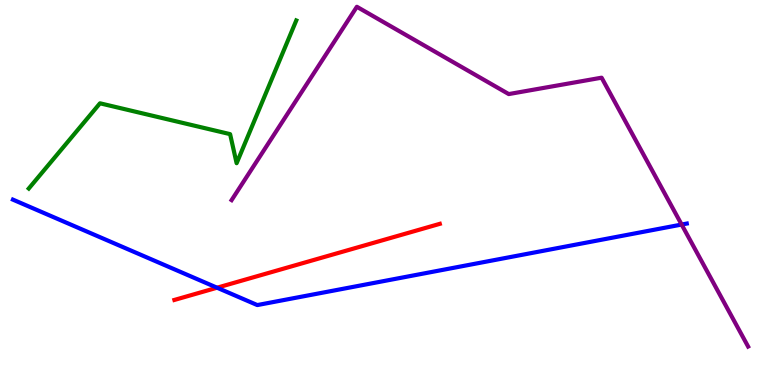[{'lines': ['blue', 'red'], 'intersections': [{'x': 2.8, 'y': 2.53}]}, {'lines': ['green', 'red'], 'intersections': []}, {'lines': ['purple', 'red'], 'intersections': []}, {'lines': ['blue', 'green'], 'intersections': []}, {'lines': ['blue', 'purple'], 'intersections': [{'x': 8.8, 'y': 4.17}]}, {'lines': ['green', 'purple'], 'intersections': []}]